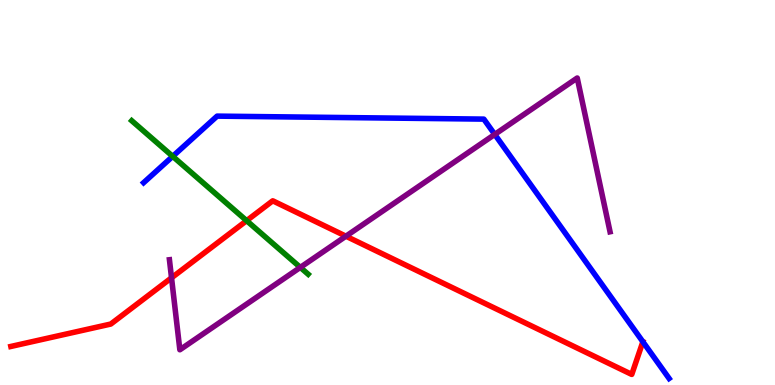[{'lines': ['blue', 'red'], 'intersections': []}, {'lines': ['green', 'red'], 'intersections': [{'x': 3.18, 'y': 4.27}]}, {'lines': ['purple', 'red'], 'intersections': [{'x': 2.21, 'y': 2.78}, {'x': 4.46, 'y': 3.87}]}, {'lines': ['blue', 'green'], 'intersections': [{'x': 2.23, 'y': 5.94}]}, {'lines': ['blue', 'purple'], 'intersections': [{'x': 6.38, 'y': 6.51}]}, {'lines': ['green', 'purple'], 'intersections': [{'x': 3.88, 'y': 3.05}]}]